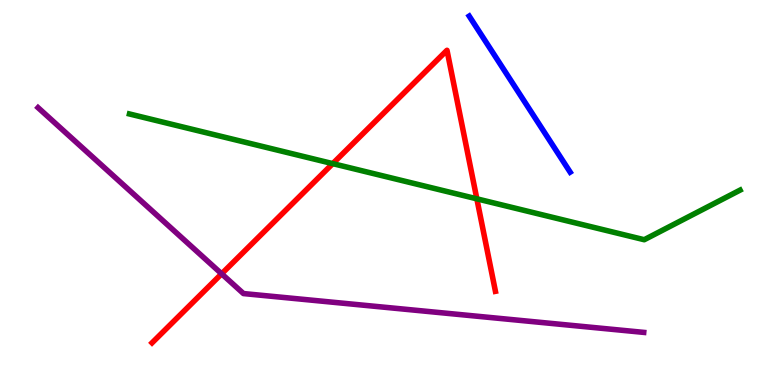[{'lines': ['blue', 'red'], 'intersections': []}, {'lines': ['green', 'red'], 'intersections': [{'x': 4.29, 'y': 5.75}, {'x': 6.15, 'y': 4.84}]}, {'lines': ['purple', 'red'], 'intersections': [{'x': 2.86, 'y': 2.89}]}, {'lines': ['blue', 'green'], 'intersections': []}, {'lines': ['blue', 'purple'], 'intersections': []}, {'lines': ['green', 'purple'], 'intersections': []}]